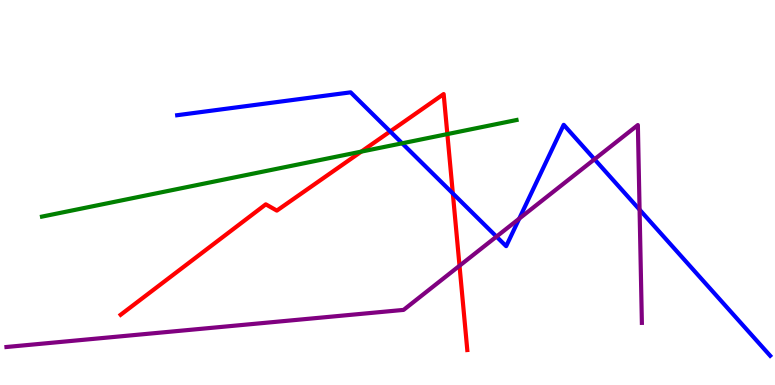[{'lines': ['blue', 'red'], 'intersections': [{'x': 5.03, 'y': 6.59}, {'x': 5.84, 'y': 4.98}]}, {'lines': ['green', 'red'], 'intersections': [{'x': 4.66, 'y': 6.06}, {'x': 5.77, 'y': 6.52}]}, {'lines': ['purple', 'red'], 'intersections': [{'x': 5.93, 'y': 3.1}]}, {'lines': ['blue', 'green'], 'intersections': [{'x': 5.19, 'y': 6.28}]}, {'lines': ['blue', 'purple'], 'intersections': [{'x': 6.41, 'y': 3.85}, {'x': 6.7, 'y': 4.32}, {'x': 7.67, 'y': 5.86}, {'x': 8.25, 'y': 4.55}]}, {'lines': ['green', 'purple'], 'intersections': []}]